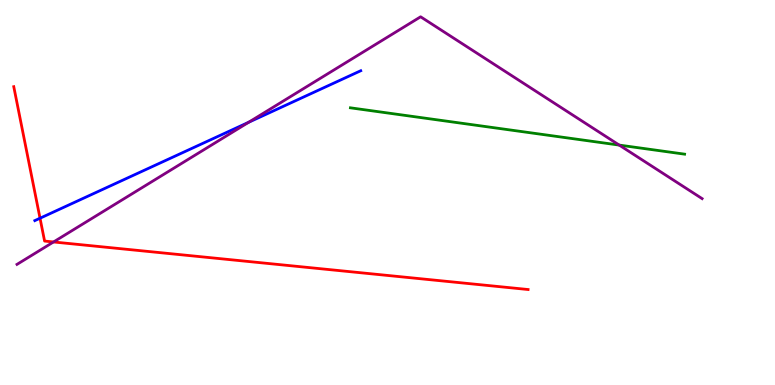[{'lines': ['blue', 'red'], 'intersections': [{'x': 0.516, 'y': 4.33}]}, {'lines': ['green', 'red'], 'intersections': []}, {'lines': ['purple', 'red'], 'intersections': [{'x': 0.691, 'y': 3.72}]}, {'lines': ['blue', 'green'], 'intersections': []}, {'lines': ['blue', 'purple'], 'intersections': [{'x': 3.21, 'y': 6.82}]}, {'lines': ['green', 'purple'], 'intersections': [{'x': 7.99, 'y': 6.23}]}]